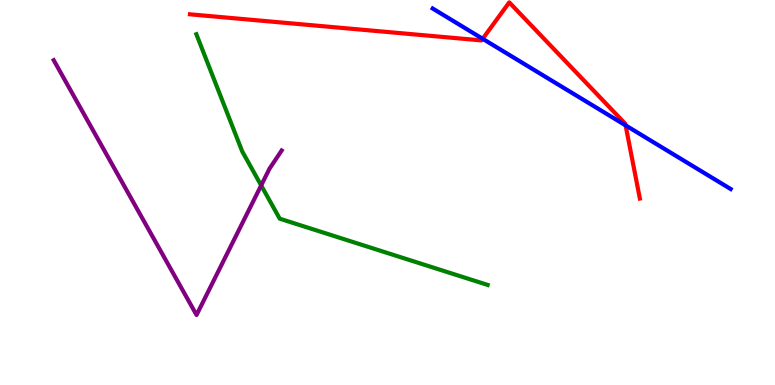[{'lines': ['blue', 'red'], 'intersections': [{'x': 6.23, 'y': 8.99}, {'x': 8.07, 'y': 6.74}]}, {'lines': ['green', 'red'], 'intersections': []}, {'lines': ['purple', 'red'], 'intersections': []}, {'lines': ['blue', 'green'], 'intersections': []}, {'lines': ['blue', 'purple'], 'intersections': []}, {'lines': ['green', 'purple'], 'intersections': [{'x': 3.37, 'y': 5.18}]}]